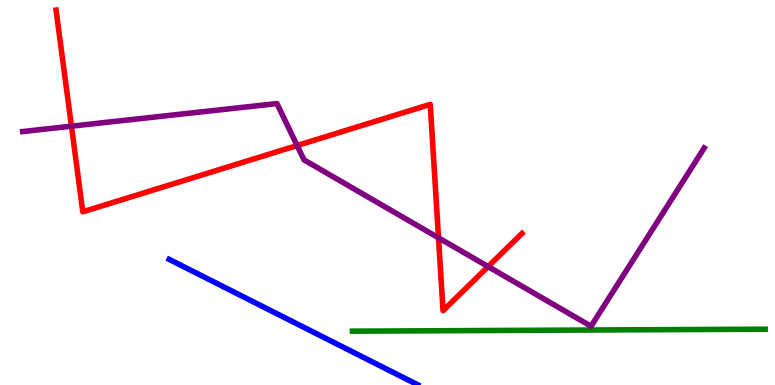[{'lines': ['blue', 'red'], 'intersections': []}, {'lines': ['green', 'red'], 'intersections': []}, {'lines': ['purple', 'red'], 'intersections': [{'x': 0.922, 'y': 6.72}, {'x': 3.83, 'y': 6.22}, {'x': 5.66, 'y': 3.82}, {'x': 6.3, 'y': 3.08}]}, {'lines': ['blue', 'green'], 'intersections': []}, {'lines': ['blue', 'purple'], 'intersections': []}, {'lines': ['green', 'purple'], 'intersections': []}]